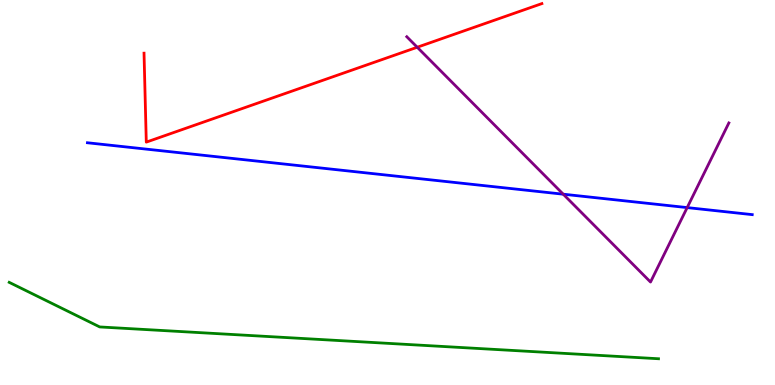[{'lines': ['blue', 'red'], 'intersections': []}, {'lines': ['green', 'red'], 'intersections': []}, {'lines': ['purple', 'red'], 'intersections': [{'x': 5.38, 'y': 8.77}]}, {'lines': ['blue', 'green'], 'intersections': []}, {'lines': ['blue', 'purple'], 'intersections': [{'x': 7.27, 'y': 4.96}, {'x': 8.87, 'y': 4.61}]}, {'lines': ['green', 'purple'], 'intersections': []}]